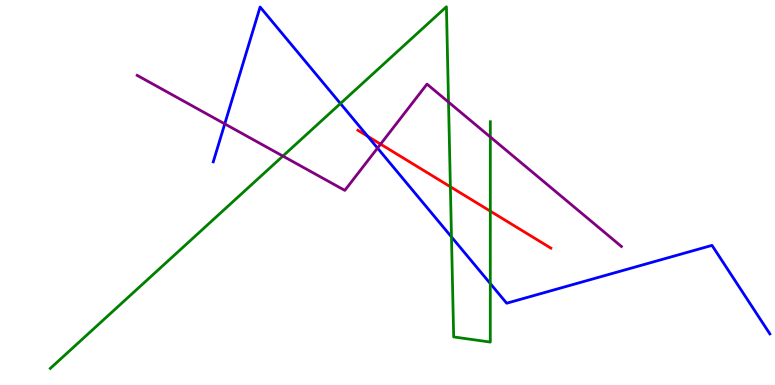[{'lines': ['blue', 'red'], 'intersections': [{'x': 4.74, 'y': 6.46}]}, {'lines': ['green', 'red'], 'intersections': [{'x': 5.81, 'y': 5.15}, {'x': 6.33, 'y': 4.52}]}, {'lines': ['purple', 'red'], 'intersections': [{'x': 4.91, 'y': 6.26}]}, {'lines': ['blue', 'green'], 'intersections': [{'x': 4.39, 'y': 7.31}, {'x': 5.83, 'y': 3.85}, {'x': 6.33, 'y': 2.63}]}, {'lines': ['blue', 'purple'], 'intersections': [{'x': 2.9, 'y': 6.78}, {'x': 4.87, 'y': 6.15}]}, {'lines': ['green', 'purple'], 'intersections': [{'x': 3.65, 'y': 5.95}, {'x': 5.79, 'y': 7.35}, {'x': 6.33, 'y': 6.44}]}]